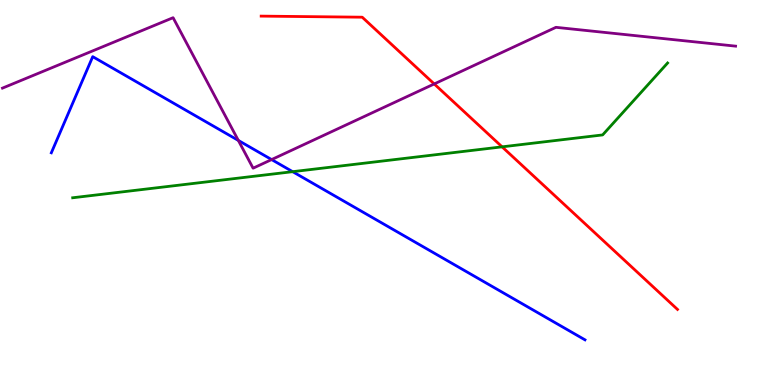[{'lines': ['blue', 'red'], 'intersections': []}, {'lines': ['green', 'red'], 'intersections': [{'x': 6.48, 'y': 6.19}]}, {'lines': ['purple', 'red'], 'intersections': [{'x': 5.6, 'y': 7.82}]}, {'lines': ['blue', 'green'], 'intersections': [{'x': 3.78, 'y': 5.54}]}, {'lines': ['blue', 'purple'], 'intersections': [{'x': 3.08, 'y': 6.35}, {'x': 3.5, 'y': 5.86}]}, {'lines': ['green', 'purple'], 'intersections': []}]